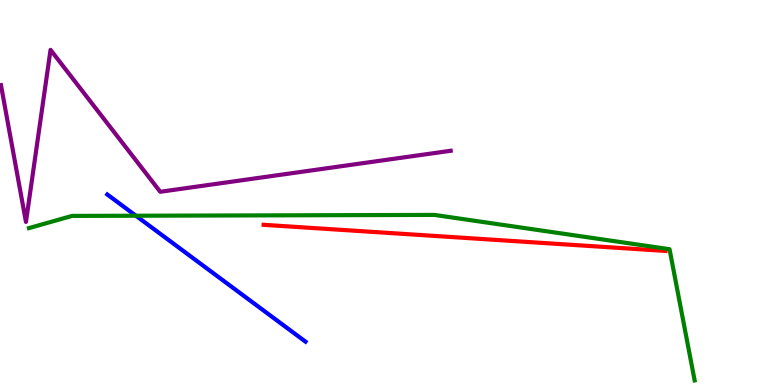[{'lines': ['blue', 'red'], 'intersections': []}, {'lines': ['green', 'red'], 'intersections': []}, {'lines': ['purple', 'red'], 'intersections': []}, {'lines': ['blue', 'green'], 'intersections': [{'x': 1.75, 'y': 4.4}]}, {'lines': ['blue', 'purple'], 'intersections': []}, {'lines': ['green', 'purple'], 'intersections': []}]